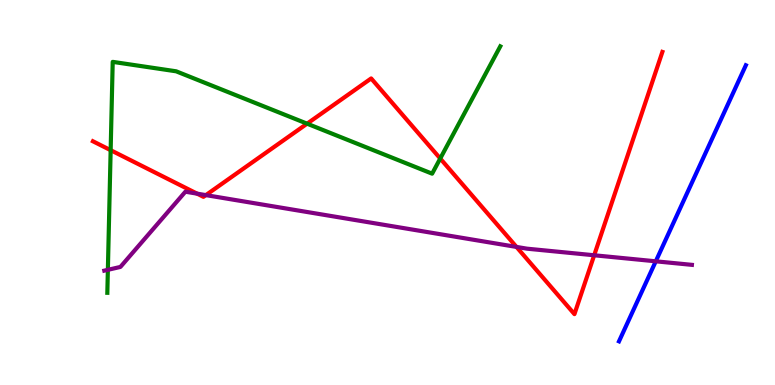[{'lines': ['blue', 'red'], 'intersections': []}, {'lines': ['green', 'red'], 'intersections': [{'x': 1.43, 'y': 6.1}, {'x': 3.96, 'y': 6.79}, {'x': 5.68, 'y': 5.88}]}, {'lines': ['purple', 'red'], 'intersections': [{'x': 2.54, 'y': 4.97}, {'x': 2.66, 'y': 4.93}, {'x': 6.66, 'y': 3.59}, {'x': 7.67, 'y': 3.37}]}, {'lines': ['blue', 'green'], 'intersections': []}, {'lines': ['blue', 'purple'], 'intersections': [{'x': 8.46, 'y': 3.21}]}, {'lines': ['green', 'purple'], 'intersections': [{'x': 1.39, 'y': 2.99}]}]